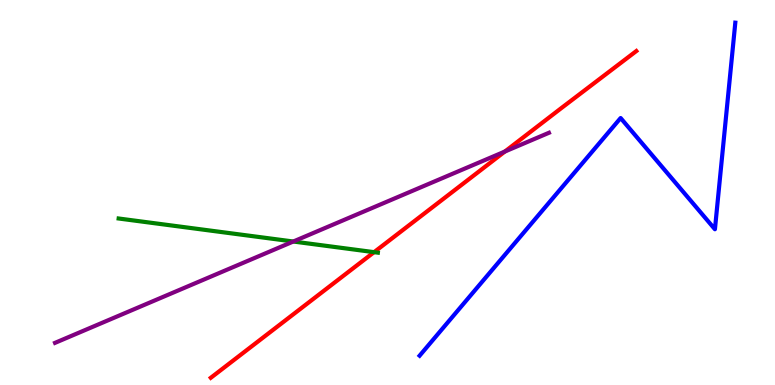[{'lines': ['blue', 'red'], 'intersections': []}, {'lines': ['green', 'red'], 'intersections': [{'x': 4.83, 'y': 3.45}]}, {'lines': ['purple', 'red'], 'intersections': [{'x': 6.51, 'y': 6.06}]}, {'lines': ['blue', 'green'], 'intersections': []}, {'lines': ['blue', 'purple'], 'intersections': []}, {'lines': ['green', 'purple'], 'intersections': [{'x': 3.78, 'y': 3.73}]}]